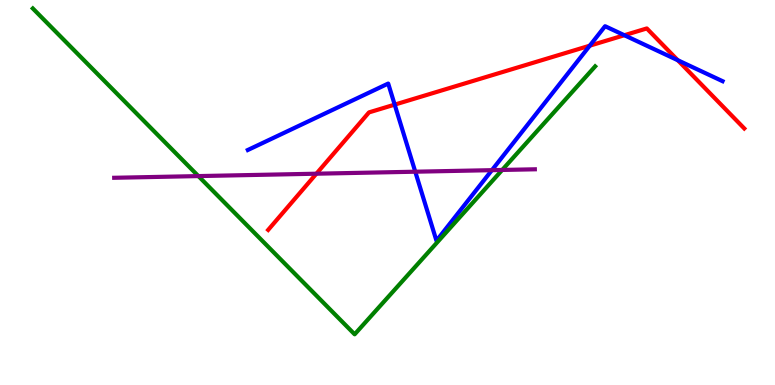[{'lines': ['blue', 'red'], 'intersections': [{'x': 5.09, 'y': 7.28}, {'x': 7.61, 'y': 8.81}, {'x': 8.06, 'y': 9.08}, {'x': 8.75, 'y': 8.44}]}, {'lines': ['green', 'red'], 'intersections': []}, {'lines': ['purple', 'red'], 'intersections': [{'x': 4.08, 'y': 5.49}]}, {'lines': ['blue', 'green'], 'intersections': []}, {'lines': ['blue', 'purple'], 'intersections': [{'x': 5.36, 'y': 5.54}, {'x': 6.35, 'y': 5.58}]}, {'lines': ['green', 'purple'], 'intersections': [{'x': 2.56, 'y': 5.43}, {'x': 6.48, 'y': 5.59}]}]